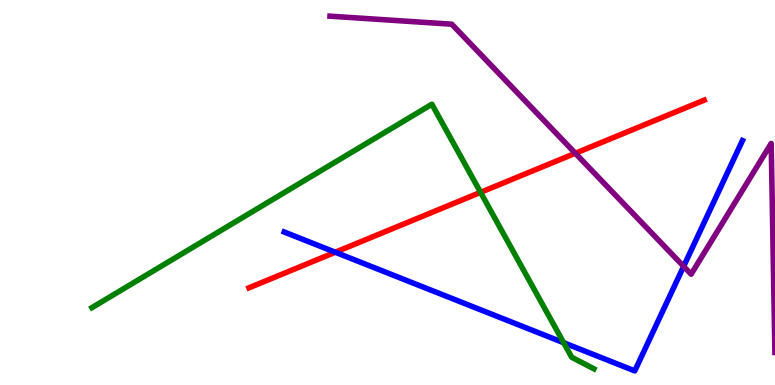[{'lines': ['blue', 'red'], 'intersections': [{'x': 4.33, 'y': 3.45}]}, {'lines': ['green', 'red'], 'intersections': [{'x': 6.2, 'y': 5.0}]}, {'lines': ['purple', 'red'], 'intersections': [{'x': 7.42, 'y': 6.02}]}, {'lines': ['blue', 'green'], 'intersections': [{'x': 7.27, 'y': 1.1}]}, {'lines': ['blue', 'purple'], 'intersections': [{'x': 8.82, 'y': 3.08}]}, {'lines': ['green', 'purple'], 'intersections': []}]